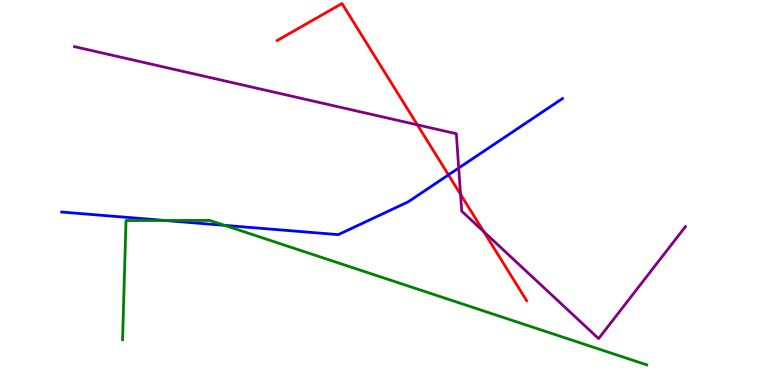[{'lines': ['blue', 'red'], 'intersections': [{'x': 5.79, 'y': 5.46}]}, {'lines': ['green', 'red'], 'intersections': []}, {'lines': ['purple', 'red'], 'intersections': [{'x': 5.39, 'y': 6.76}, {'x': 5.94, 'y': 4.95}, {'x': 6.24, 'y': 3.98}]}, {'lines': ['blue', 'green'], 'intersections': [{'x': 2.13, 'y': 4.27}, {'x': 2.9, 'y': 4.15}]}, {'lines': ['blue', 'purple'], 'intersections': [{'x': 5.92, 'y': 5.64}]}, {'lines': ['green', 'purple'], 'intersections': []}]